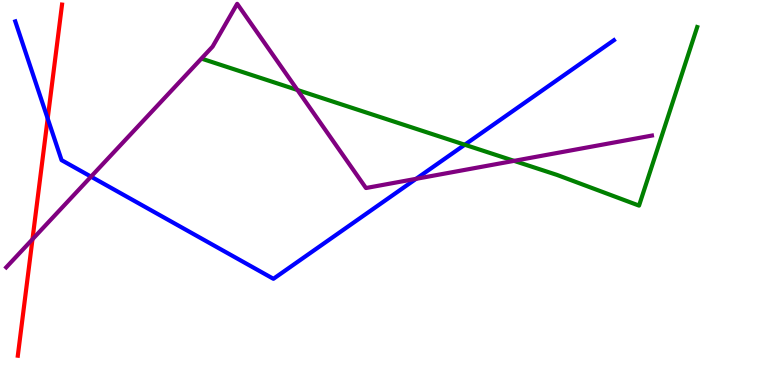[{'lines': ['blue', 'red'], 'intersections': [{'x': 0.615, 'y': 6.92}]}, {'lines': ['green', 'red'], 'intersections': []}, {'lines': ['purple', 'red'], 'intersections': [{'x': 0.419, 'y': 3.79}]}, {'lines': ['blue', 'green'], 'intersections': [{'x': 6.0, 'y': 6.24}]}, {'lines': ['blue', 'purple'], 'intersections': [{'x': 1.17, 'y': 5.41}, {'x': 5.37, 'y': 5.36}]}, {'lines': ['green', 'purple'], 'intersections': [{'x': 3.84, 'y': 7.66}, {'x': 6.63, 'y': 5.82}]}]